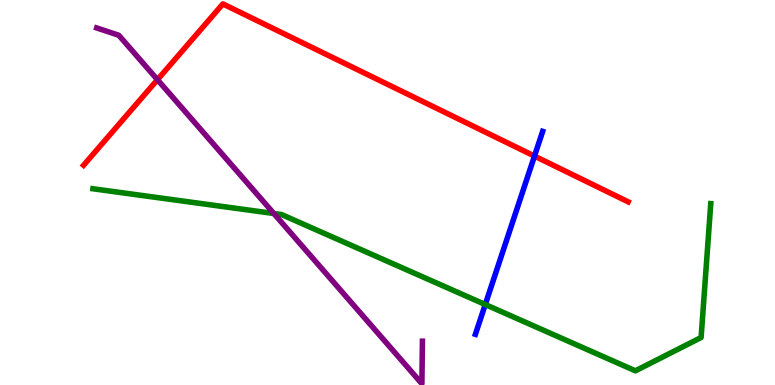[{'lines': ['blue', 'red'], 'intersections': [{'x': 6.9, 'y': 5.95}]}, {'lines': ['green', 'red'], 'intersections': []}, {'lines': ['purple', 'red'], 'intersections': [{'x': 2.03, 'y': 7.93}]}, {'lines': ['blue', 'green'], 'intersections': [{'x': 6.26, 'y': 2.09}]}, {'lines': ['blue', 'purple'], 'intersections': []}, {'lines': ['green', 'purple'], 'intersections': [{'x': 3.53, 'y': 4.45}]}]